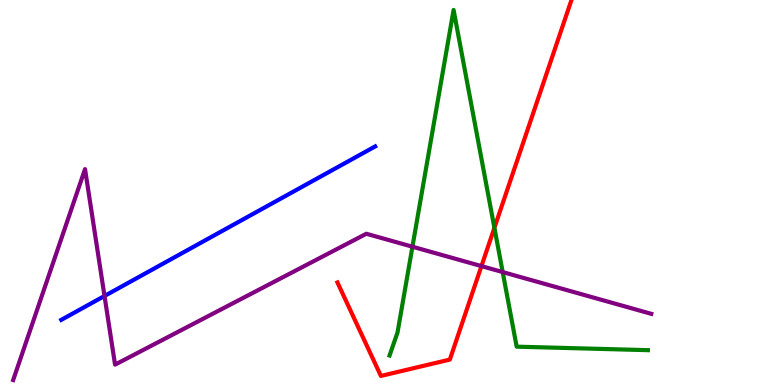[{'lines': ['blue', 'red'], 'intersections': []}, {'lines': ['green', 'red'], 'intersections': [{'x': 6.38, 'y': 4.08}]}, {'lines': ['purple', 'red'], 'intersections': [{'x': 6.21, 'y': 3.09}]}, {'lines': ['blue', 'green'], 'intersections': []}, {'lines': ['blue', 'purple'], 'intersections': [{'x': 1.35, 'y': 2.31}]}, {'lines': ['green', 'purple'], 'intersections': [{'x': 5.32, 'y': 3.59}, {'x': 6.49, 'y': 2.93}]}]